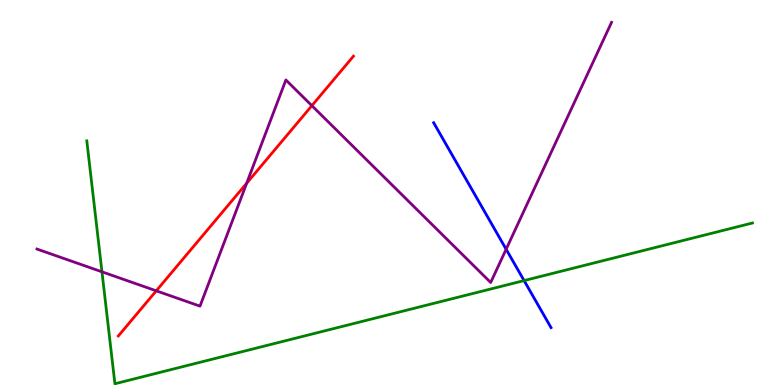[{'lines': ['blue', 'red'], 'intersections': []}, {'lines': ['green', 'red'], 'intersections': []}, {'lines': ['purple', 'red'], 'intersections': [{'x': 2.02, 'y': 2.45}, {'x': 3.18, 'y': 5.24}, {'x': 4.02, 'y': 7.26}]}, {'lines': ['blue', 'green'], 'intersections': [{'x': 6.76, 'y': 2.71}]}, {'lines': ['blue', 'purple'], 'intersections': [{'x': 6.53, 'y': 3.53}]}, {'lines': ['green', 'purple'], 'intersections': [{'x': 1.32, 'y': 2.94}]}]